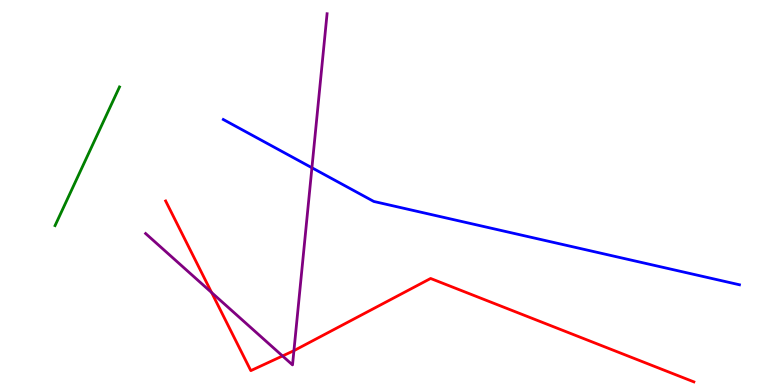[{'lines': ['blue', 'red'], 'intersections': []}, {'lines': ['green', 'red'], 'intersections': []}, {'lines': ['purple', 'red'], 'intersections': [{'x': 2.73, 'y': 2.4}, {'x': 3.65, 'y': 0.754}, {'x': 3.79, 'y': 0.892}]}, {'lines': ['blue', 'green'], 'intersections': []}, {'lines': ['blue', 'purple'], 'intersections': [{'x': 4.02, 'y': 5.64}]}, {'lines': ['green', 'purple'], 'intersections': []}]